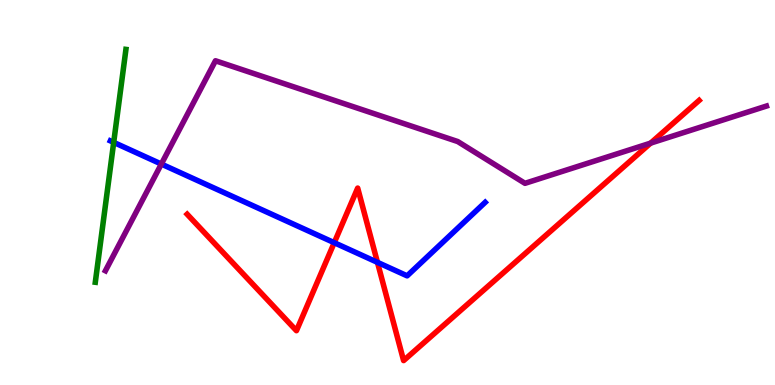[{'lines': ['blue', 'red'], 'intersections': [{'x': 4.31, 'y': 3.7}, {'x': 4.87, 'y': 3.19}]}, {'lines': ['green', 'red'], 'intersections': []}, {'lines': ['purple', 'red'], 'intersections': [{'x': 8.4, 'y': 6.28}]}, {'lines': ['blue', 'green'], 'intersections': [{'x': 1.47, 'y': 6.3}]}, {'lines': ['blue', 'purple'], 'intersections': [{'x': 2.08, 'y': 5.74}]}, {'lines': ['green', 'purple'], 'intersections': []}]